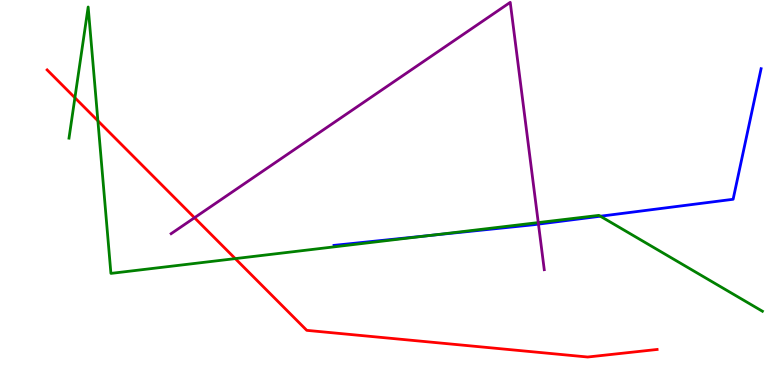[{'lines': ['blue', 'red'], 'intersections': []}, {'lines': ['green', 'red'], 'intersections': [{'x': 0.966, 'y': 7.46}, {'x': 1.26, 'y': 6.86}, {'x': 3.04, 'y': 3.28}]}, {'lines': ['purple', 'red'], 'intersections': [{'x': 2.51, 'y': 4.34}]}, {'lines': ['blue', 'green'], 'intersections': [{'x': 5.55, 'y': 3.88}, {'x': 7.75, 'y': 4.38}]}, {'lines': ['blue', 'purple'], 'intersections': [{'x': 6.95, 'y': 4.18}]}, {'lines': ['green', 'purple'], 'intersections': [{'x': 6.95, 'y': 4.22}]}]